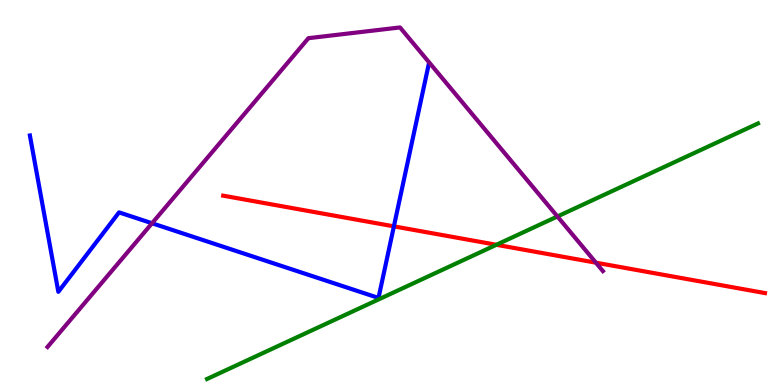[{'lines': ['blue', 'red'], 'intersections': [{'x': 5.08, 'y': 4.12}]}, {'lines': ['green', 'red'], 'intersections': [{'x': 6.4, 'y': 3.64}]}, {'lines': ['purple', 'red'], 'intersections': [{'x': 7.69, 'y': 3.18}]}, {'lines': ['blue', 'green'], 'intersections': []}, {'lines': ['blue', 'purple'], 'intersections': [{'x': 1.96, 'y': 4.2}]}, {'lines': ['green', 'purple'], 'intersections': [{'x': 7.19, 'y': 4.38}]}]